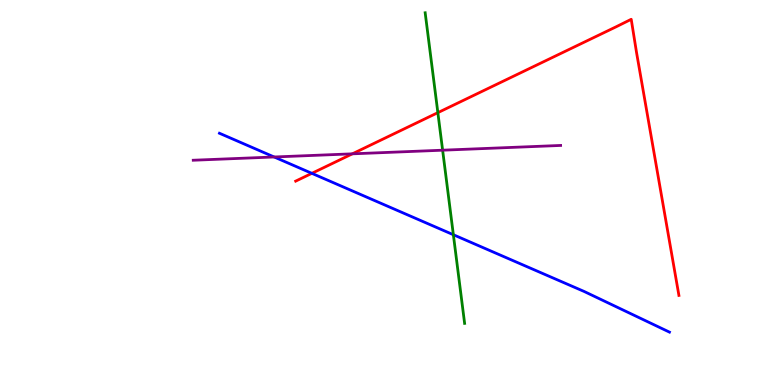[{'lines': ['blue', 'red'], 'intersections': [{'x': 4.02, 'y': 5.5}]}, {'lines': ['green', 'red'], 'intersections': [{'x': 5.65, 'y': 7.07}]}, {'lines': ['purple', 'red'], 'intersections': [{'x': 4.55, 'y': 6.0}]}, {'lines': ['blue', 'green'], 'intersections': [{'x': 5.85, 'y': 3.9}]}, {'lines': ['blue', 'purple'], 'intersections': [{'x': 3.54, 'y': 5.92}]}, {'lines': ['green', 'purple'], 'intersections': [{'x': 5.71, 'y': 6.1}]}]